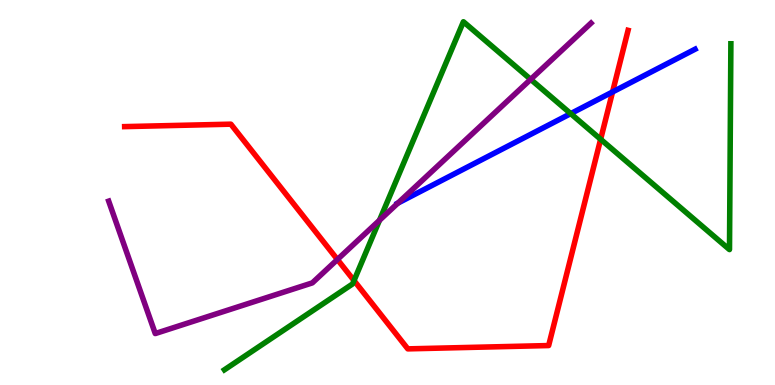[{'lines': ['blue', 'red'], 'intersections': [{'x': 7.9, 'y': 7.61}]}, {'lines': ['green', 'red'], 'intersections': [{'x': 4.57, 'y': 2.71}, {'x': 7.75, 'y': 6.38}]}, {'lines': ['purple', 'red'], 'intersections': [{'x': 4.35, 'y': 3.26}]}, {'lines': ['blue', 'green'], 'intersections': [{'x': 7.36, 'y': 7.05}]}, {'lines': ['blue', 'purple'], 'intersections': [{'x': 5.13, 'y': 4.73}]}, {'lines': ['green', 'purple'], 'intersections': [{'x': 4.9, 'y': 4.28}, {'x': 6.85, 'y': 7.94}]}]